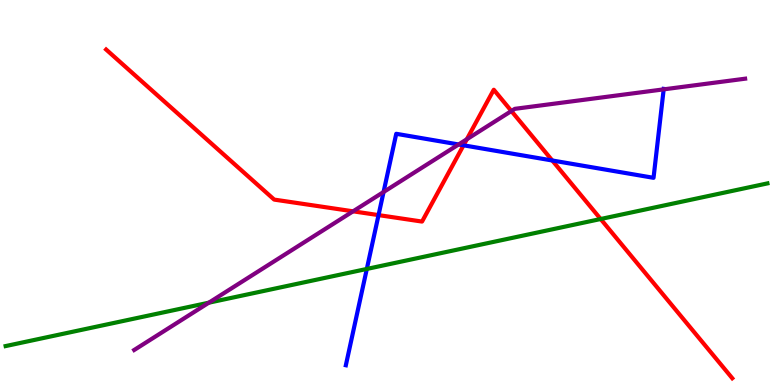[{'lines': ['blue', 'red'], 'intersections': [{'x': 4.88, 'y': 4.41}, {'x': 5.98, 'y': 6.23}, {'x': 7.13, 'y': 5.83}]}, {'lines': ['green', 'red'], 'intersections': [{'x': 7.75, 'y': 4.31}]}, {'lines': ['purple', 'red'], 'intersections': [{'x': 4.56, 'y': 4.51}, {'x': 6.02, 'y': 6.38}, {'x': 6.6, 'y': 7.12}]}, {'lines': ['blue', 'green'], 'intersections': [{'x': 4.73, 'y': 3.01}]}, {'lines': ['blue', 'purple'], 'intersections': [{'x': 4.95, 'y': 5.01}, {'x': 5.92, 'y': 6.25}, {'x': 8.56, 'y': 7.68}]}, {'lines': ['green', 'purple'], 'intersections': [{'x': 2.69, 'y': 2.14}]}]